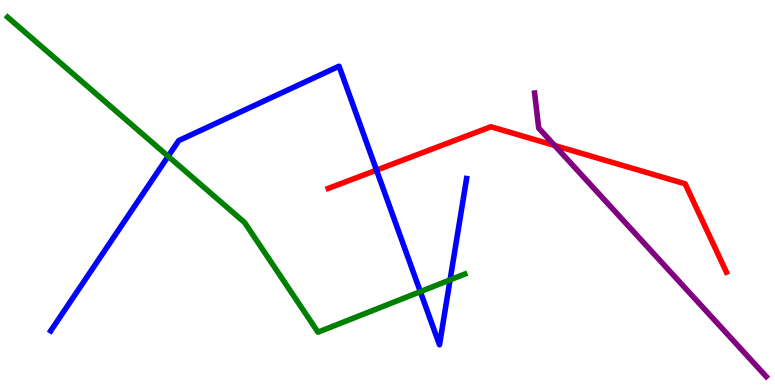[{'lines': ['blue', 'red'], 'intersections': [{'x': 4.86, 'y': 5.58}]}, {'lines': ['green', 'red'], 'intersections': []}, {'lines': ['purple', 'red'], 'intersections': [{'x': 7.16, 'y': 6.22}]}, {'lines': ['blue', 'green'], 'intersections': [{'x': 2.17, 'y': 5.94}, {'x': 5.42, 'y': 2.42}, {'x': 5.81, 'y': 2.73}]}, {'lines': ['blue', 'purple'], 'intersections': []}, {'lines': ['green', 'purple'], 'intersections': []}]